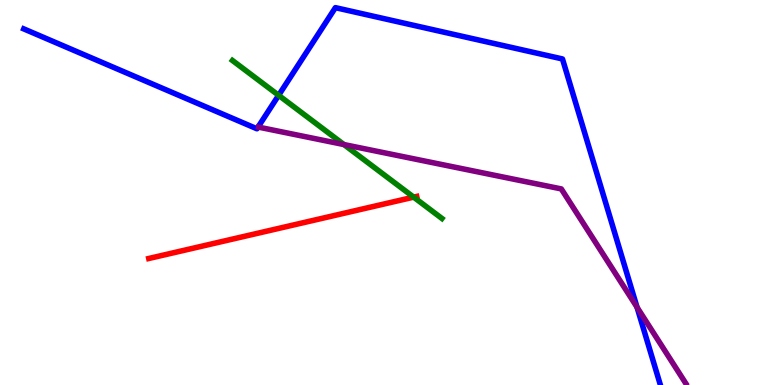[{'lines': ['blue', 'red'], 'intersections': []}, {'lines': ['green', 'red'], 'intersections': [{'x': 5.34, 'y': 4.88}]}, {'lines': ['purple', 'red'], 'intersections': []}, {'lines': ['blue', 'green'], 'intersections': [{'x': 3.6, 'y': 7.52}]}, {'lines': ['blue', 'purple'], 'intersections': [{'x': 8.22, 'y': 2.02}]}, {'lines': ['green', 'purple'], 'intersections': [{'x': 4.44, 'y': 6.25}]}]